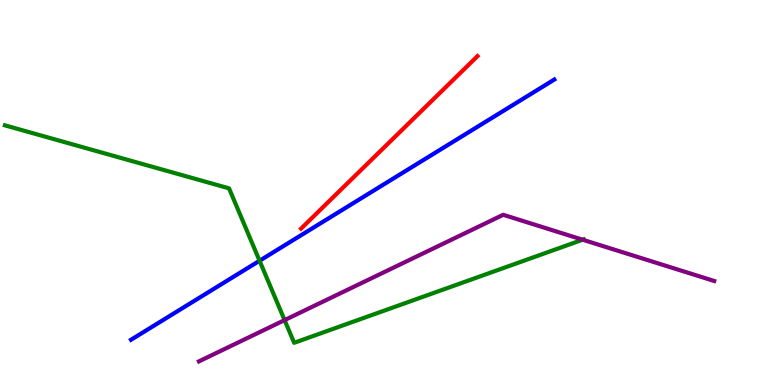[{'lines': ['blue', 'red'], 'intersections': []}, {'lines': ['green', 'red'], 'intersections': []}, {'lines': ['purple', 'red'], 'intersections': []}, {'lines': ['blue', 'green'], 'intersections': [{'x': 3.35, 'y': 3.23}]}, {'lines': ['blue', 'purple'], 'intersections': []}, {'lines': ['green', 'purple'], 'intersections': [{'x': 3.67, 'y': 1.69}, {'x': 7.52, 'y': 3.77}]}]